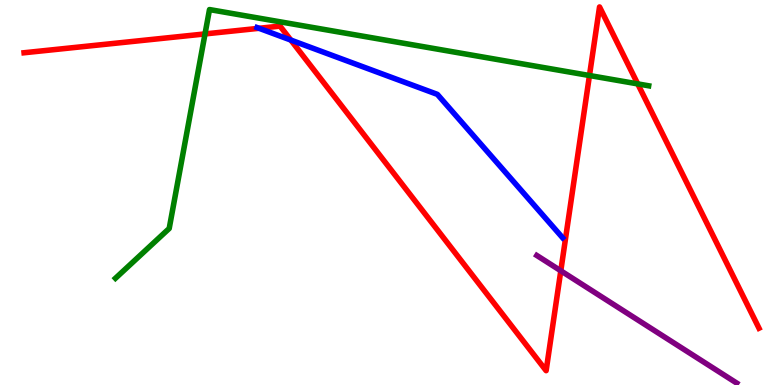[{'lines': ['blue', 'red'], 'intersections': [{'x': 3.34, 'y': 9.27}, {'x': 3.75, 'y': 8.96}]}, {'lines': ['green', 'red'], 'intersections': [{'x': 2.65, 'y': 9.12}, {'x': 7.61, 'y': 8.04}, {'x': 8.23, 'y': 7.82}]}, {'lines': ['purple', 'red'], 'intersections': [{'x': 7.24, 'y': 2.97}]}, {'lines': ['blue', 'green'], 'intersections': []}, {'lines': ['blue', 'purple'], 'intersections': []}, {'lines': ['green', 'purple'], 'intersections': []}]